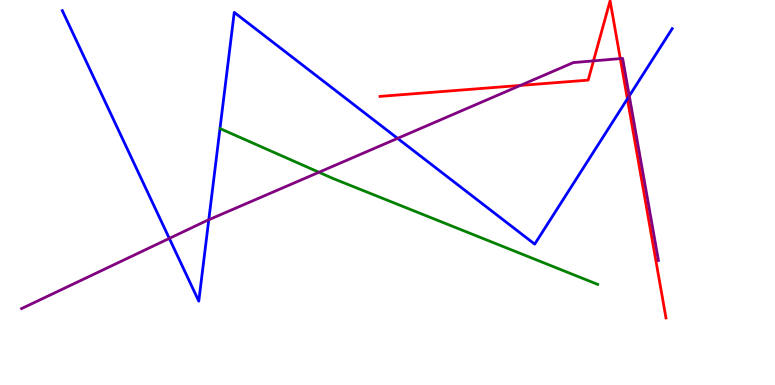[{'lines': ['blue', 'red'], 'intersections': [{'x': 8.1, 'y': 7.43}]}, {'lines': ['green', 'red'], 'intersections': []}, {'lines': ['purple', 'red'], 'intersections': [{'x': 6.71, 'y': 7.78}, {'x': 7.66, 'y': 8.42}, {'x': 8.0, 'y': 8.48}]}, {'lines': ['blue', 'green'], 'intersections': []}, {'lines': ['blue', 'purple'], 'intersections': [{'x': 2.18, 'y': 3.81}, {'x': 2.69, 'y': 4.29}, {'x': 5.13, 'y': 6.41}, {'x': 8.12, 'y': 7.51}]}, {'lines': ['green', 'purple'], 'intersections': [{'x': 4.12, 'y': 5.53}]}]